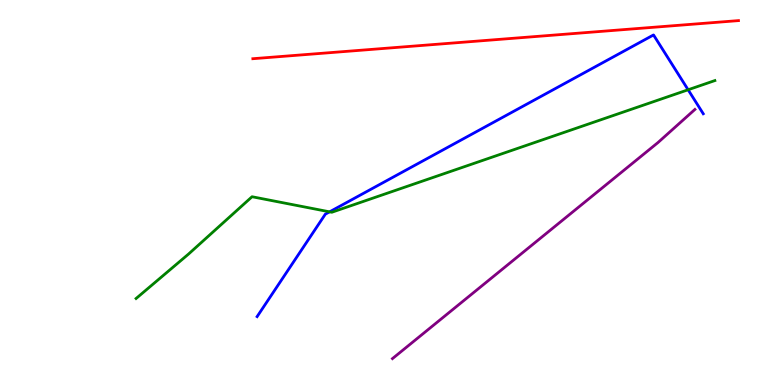[{'lines': ['blue', 'red'], 'intersections': []}, {'lines': ['green', 'red'], 'intersections': []}, {'lines': ['purple', 'red'], 'intersections': []}, {'lines': ['blue', 'green'], 'intersections': [{'x': 4.25, 'y': 4.5}, {'x': 8.88, 'y': 7.67}]}, {'lines': ['blue', 'purple'], 'intersections': []}, {'lines': ['green', 'purple'], 'intersections': []}]